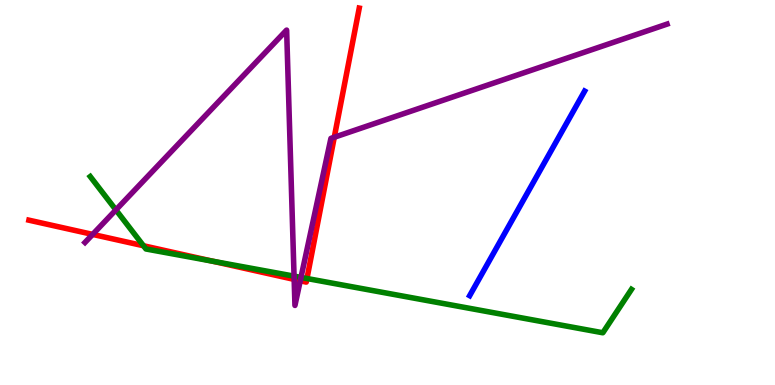[{'lines': ['blue', 'red'], 'intersections': []}, {'lines': ['green', 'red'], 'intersections': [{'x': 1.85, 'y': 3.62}, {'x': 2.75, 'y': 3.21}, {'x': 3.96, 'y': 2.77}]}, {'lines': ['purple', 'red'], 'intersections': [{'x': 1.2, 'y': 3.91}, {'x': 3.8, 'y': 2.74}, {'x': 3.87, 'y': 2.71}, {'x': 4.31, 'y': 6.44}]}, {'lines': ['blue', 'green'], 'intersections': []}, {'lines': ['blue', 'purple'], 'intersections': []}, {'lines': ['green', 'purple'], 'intersections': [{'x': 1.5, 'y': 4.55}, {'x': 3.79, 'y': 2.83}, {'x': 3.88, 'y': 2.79}]}]